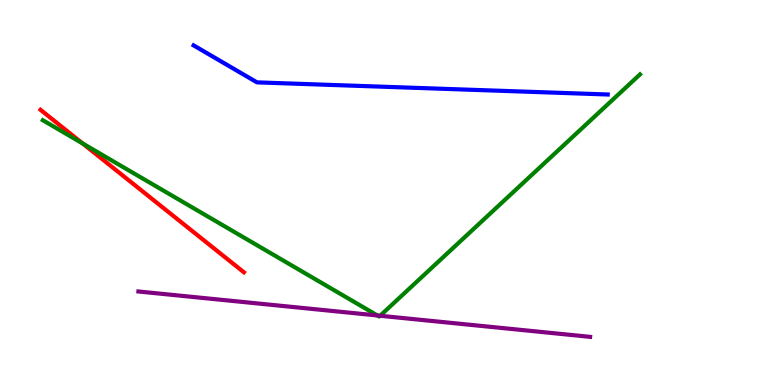[{'lines': ['blue', 'red'], 'intersections': []}, {'lines': ['green', 'red'], 'intersections': [{'x': 1.07, 'y': 6.27}]}, {'lines': ['purple', 'red'], 'intersections': []}, {'lines': ['blue', 'green'], 'intersections': []}, {'lines': ['blue', 'purple'], 'intersections': []}, {'lines': ['green', 'purple'], 'intersections': [{'x': 4.87, 'y': 1.81}, {'x': 4.9, 'y': 1.8}]}]